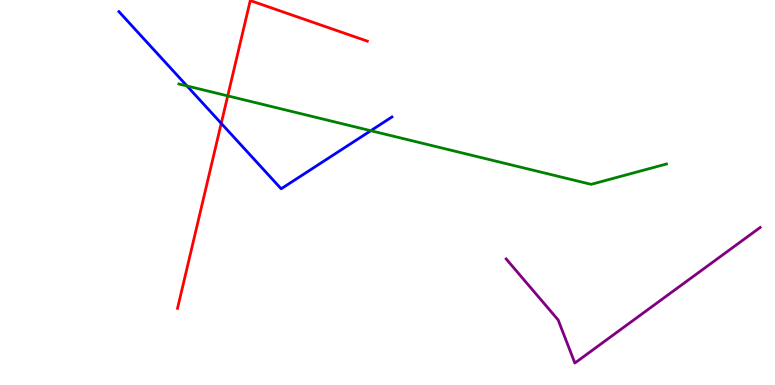[{'lines': ['blue', 'red'], 'intersections': [{'x': 2.85, 'y': 6.8}]}, {'lines': ['green', 'red'], 'intersections': [{'x': 2.94, 'y': 7.51}]}, {'lines': ['purple', 'red'], 'intersections': []}, {'lines': ['blue', 'green'], 'intersections': [{'x': 2.41, 'y': 7.77}, {'x': 4.78, 'y': 6.61}]}, {'lines': ['blue', 'purple'], 'intersections': []}, {'lines': ['green', 'purple'], 'intersections': []}]